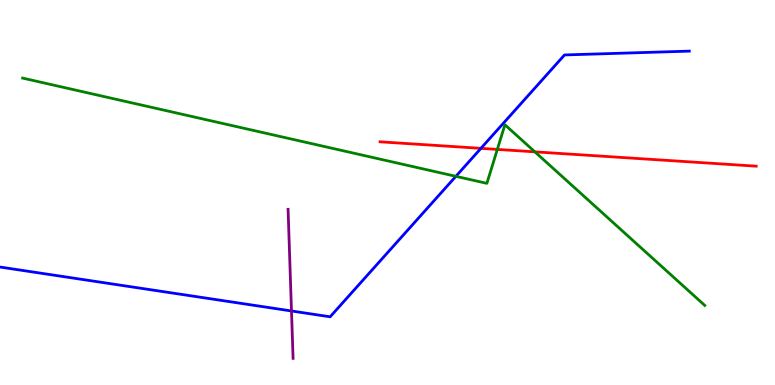[{'lines': ['blue', 'red'], 'intersections': [{'x': 6.21, 'y': 6.15}]}, {'lines': ['green', 'red'], 'intersections': [{'x': 6.42, 'y': 6.12}, {'x': 6.9, 'y': 6.06}]}, {'lines': ['purple', 'red'], 'intersections': []}, {'lines': ['blue', 'green'], 'intersections': [{'x': 5.88, 'y': 5.42}]}, {'lines': ['blue', 'purple'], 'intersections': [{'x': 3.76, 'y': 1.92}]}, {'lines': ['green', 'purple'], 'intersections': []}]